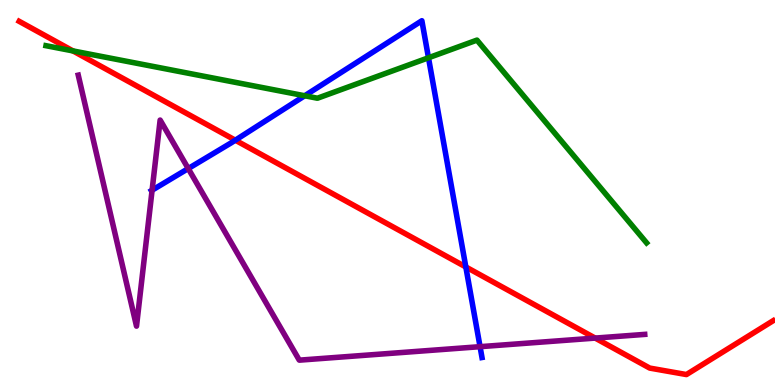[{'lines': ['blue', 'red'], 'intersections': [{'x': 3.04, 'y': 6.36}, {'x': 6.01, 'y': 3.07}]}, {'lines': ['green', 'red'], 'intersections': [{'x': 0.942, 'y': 8.68}]}, {'lines': ['purple', 'red'], 'intersections': [{'x': 7.68, 'y': 1.22}]}, {'lines': ['blue', 'green'], 'intersections': [{'x': 3.93, 'y': 7.51}, {'x': 5.53, 'y': 8.5}]}, {'lines': ['blue', 'purple'], 'intersections': [{'x': 1.96, 'y': 5.06}, {'x': 2.43, 'y': 5.62}, {'x': 6.19, 'y': 0.995}]}, {'lines': ['green', 'purple'], 'intersections': []}]